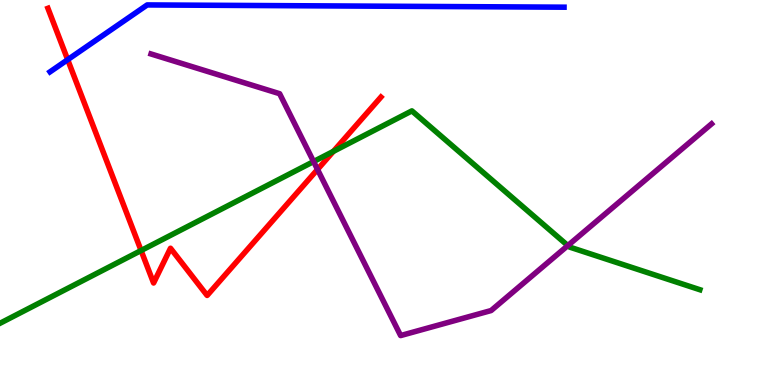[{'lines': ['blue', 'red'], 'intersections': [{'x': 0.873, 'y': 8.45}]}, {'lines': ['green', 'red'], 'intersections': [{'x': 1.82, 'y': 3.49}, {'x': 4.3, 'y': 6.07}]}, {'lines': ['purple', 'red'], 'intersections': [{'x': 4.1, 'y': 5.6}]}, {'lines': ['blue', 'green'], 'intersections': []}, {'lines': ['blue', 'purple'], 'intersections': []}, {'lines': ['green', 'purple'], 'intersections': [{'x': 4.05, 'y': 5.8}, {'x': 7.33, 'y': 3.62}]}]